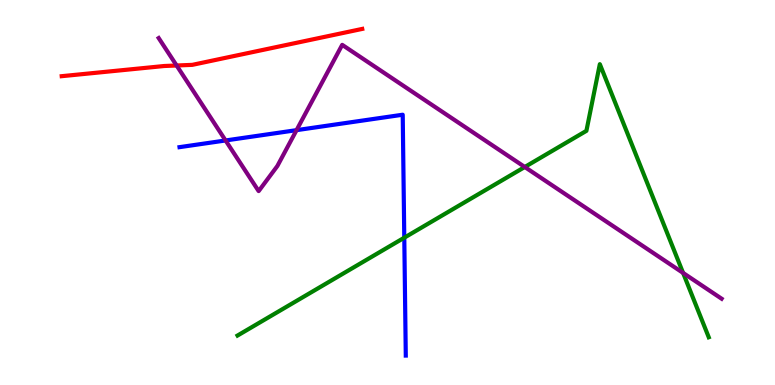[{'lines': ['blue', 'red'], 'intersections': []}, {'lines': ['green', 'red'], 'intersections': []}, {'lines': ['purple', 'red'], 'intersections': [{'x': 2.28, 'y': 8.3}]}, {'lines': ['blue', 'green'], 'intersections': [{'x': 5.22, 'y': 3.83}]}, {'lines': ['blue', 'purple'], 'intersections': [{'x': 2.91, 'y': 6.35}, {'x': 3.83, 'y': 6.62}]}, {'lines': ['green', 'purple'], 'intersections': [{'x': 6.77, 'y': 5.66}, {'x': 8.81, 'y': 2.91}]}]